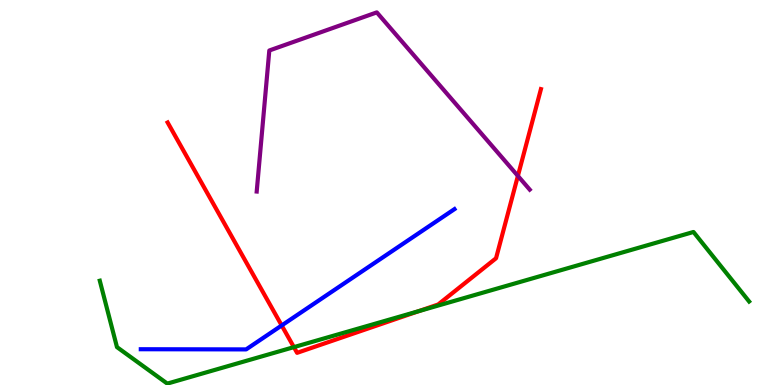[{'lines': ['blue', 'red'], 'intersections': [{'x': 3.63, 'y': 1.55}]}, {'lines': ['green', 'red'], 'intersections': [{'x': 3.79, 'y': 0.984}, {'x': 5.4, 'y': 1.92}]}, {'lines': ['purple', 'red'], 'intersections': [{'x': 6.68, 'y': 5.43}]}, {'lines': ['blue', 'green'], 'intersections': []}, {'lines': ['blue', 'purple'], 'intersections': []}, {'lines': ['green', 'purple'], 'intersections': []}]